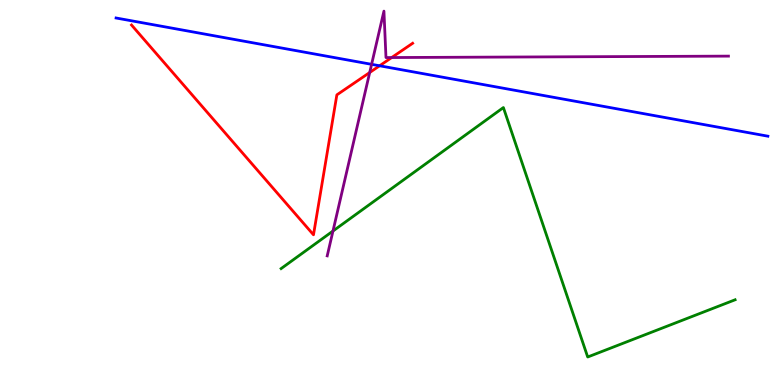[{'lines': ['blue', 'red'], 'intersections': [{'x': 4.9, 'y': 8.29}]}, {'lines': ['green', 'red'], 'intersections': []}, {'lines': ['purple', 'red'], 'intersections': [{'x': 4.77, 'y': 8.12}, {'x': 5.05, 'y': 8.51}]}, {'lines': ['blue', 'green'], 'intersections': []}, {'lines': ['blue', 'purple'], 'intersections': [{'x': 4.79, 'y': 8.33}]}, {'lines': ['green', 'purple'], 'intersections': [{'x': 4.3, 'y': 4.0}]}]